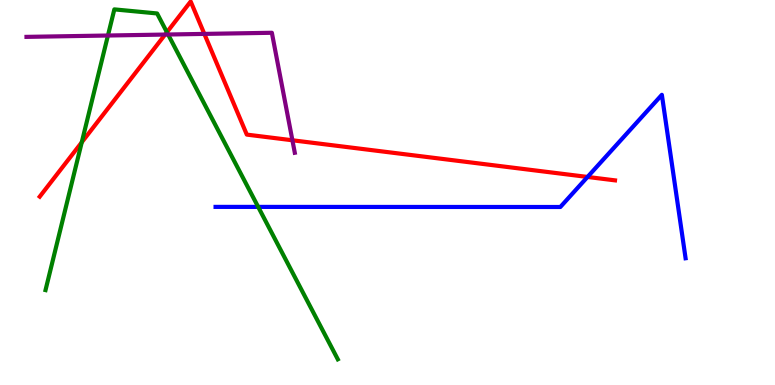[{'lines': ['blue', 'red'], 'intersections': [{'x': 7.58, 'y': 5.4}]}, {'lines': ['green', 'red'], 'intersections': [{'x': 1.05, 'y': 6.3}, {'x': 2.15, 'y': 9.16}]}, {'lines': ['purple', 'red'], 'intersections': [{'x': 2.13, 'y': 9.1}, {'x': 2.64, 'y': 9.12}, {'x': 3.77, 'y': 6.36}]}, {'lines': ['blue', 'green'], 'intersections': [{'x': 3.33, 'y': 4.63}]}, {'lines': ['blue', 'purple'], 'intersections': []}, {'lines': ['green', 'purple'], 'intersections': [{'x': 1.39, 'y': 9.08}, {'x': 2.17, 'y': 9.1}]}]